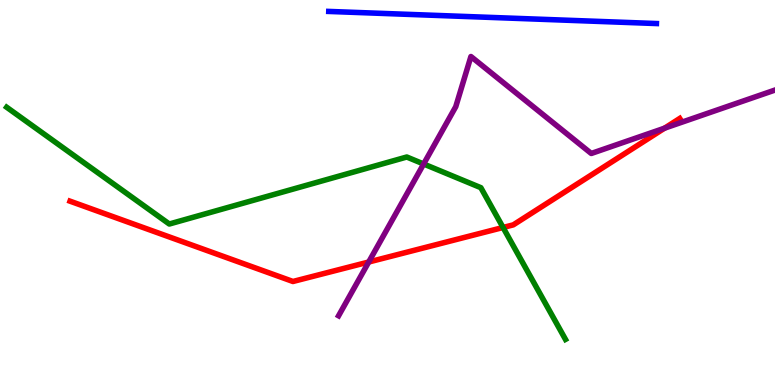[{'lines': ['blue', 'red'], 'intersections': []}, {'lines': ['green', 'red'], 'intersections': [{'x': 6.49, 'y': 4.09}]}, {'lines': ['purple', 'red'], 'intersections': [{'x': 4.76, 'y': 3.19}, {'x': 8.57, 'y': 6.67}]}, {'lines': ['blue', 'green'], 'intersections': []}, {'lines': ['blue', 'purple'], 'intersections': []}, {'lines': ['green', 'purple'], 'intersections': [{'x': 5.47, 'y': 5.74}]}]